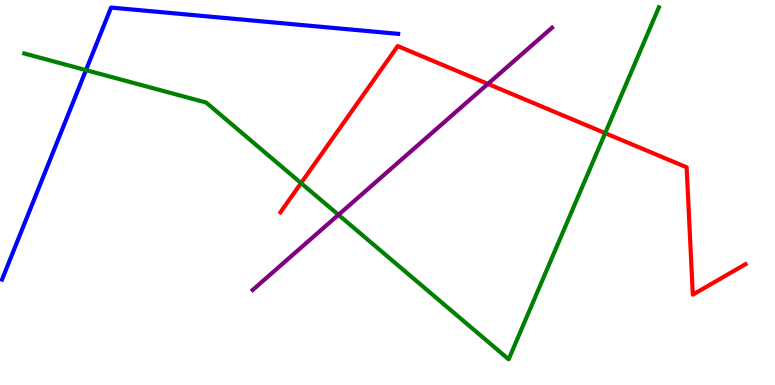[{'lines': ['blue', 'red'], 'intersections': []}, {'lines': ['green', 'red'], 'intersections': [{'x': 3.88, 'y': 5.24}, {'x': 7.81, 'y': 6.54}]}, {'lines': ['purple', 'red'], 'intersections': [{'x': 6.3, 'y': 7.82}]}, {'lines': ['blue', 'green'], 'intersections': [{'x': 1.11, 'y': 8.18}]}, {'lines': ['blue', 'purple'], 'intersections': []}, {'lines': ['green', 'purple'], 'intersections': [{'x': 4.37, 'y': 4.42}]}]